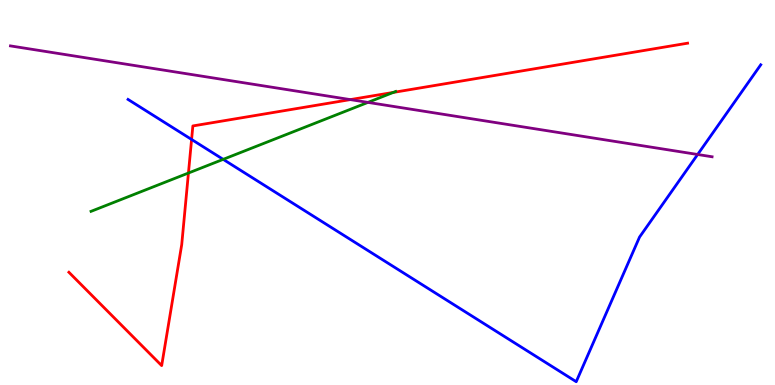[{'lines': ['blue', 'red'], 'intersections': [{'x': 2.47, 'y': 6.38}]}, {'lines': ['green', 'red'], 'intersections': [{'x': 2.43, 'y': 5.51}, {'x': 5.08, 'y': 7.6}]}, {'lines': ['purple', 'red'], 'intersections': [{'x': 4.52, 'y': 7.41}]}, {'lines': ['blue', 'green'], 'intersections': [{'x': 2.88, 'y': 5.86}]}, {'lines': ['blue', 'purple'], 'intersections': [{'x': 9.0, 'y': 5.99}]}, {'lines': ['green', 'purple'], 'intersections': [{'x': 4.75, 'y': 7.34}]}]